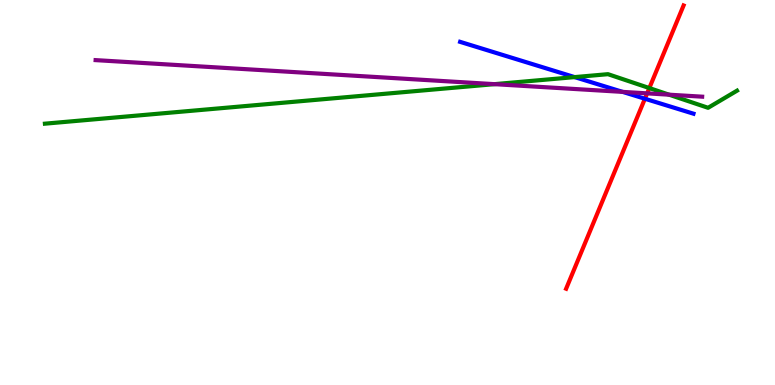[{'lines': ['blue', 'red'], 'intersections': [{'x': 8.32, 'y': 7.44}]}, {'lines': ['green', 'red'], 'intersections': [{'x': 8.38, 'y': 7.71}]}, {'lines': ['purple', 'red'], 'intersections': [{'x': 8.35, 'y': 7.58}]}, {'lines': ['blue', 'green'], 'intersections': [{'x': 7.41, 'y': 8.0}]}, {'lines': ['blue', 'purple'], 'intersections': [{'x': 8.03, 'y': 7.61}]}, {'lines': ['green', 'purple'], 'intersections': [{'x': 6.38, 'y': 7.81}, {'x': 8.63, 'y': 7.54}]}]